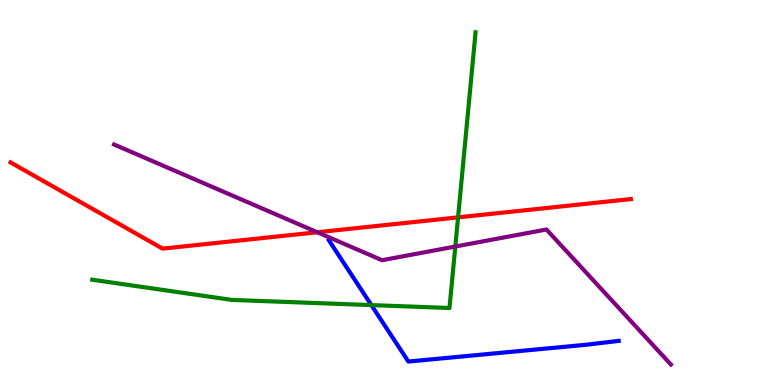[{'lines': ['blue', 'red'], 'intersections': []}, {'lines': ['green', 'red'], 'intersections': [{'x': 5.91, 'y': 4.35}]}, {'lines': ['purple', 'red'], 'intersections': [{'x': 4.09, 'y': 3.97}]}, {'lines': ['blue', 'green'], 'intersections': [{'x': 4.79, 'y': 2.08}]}, {'lines': ['blue', 'purple'], 'intersections': []}, {'lines': ['green', 'purple'], 'intersections': [{'x': 5.87, 'y': 3.6}]}]